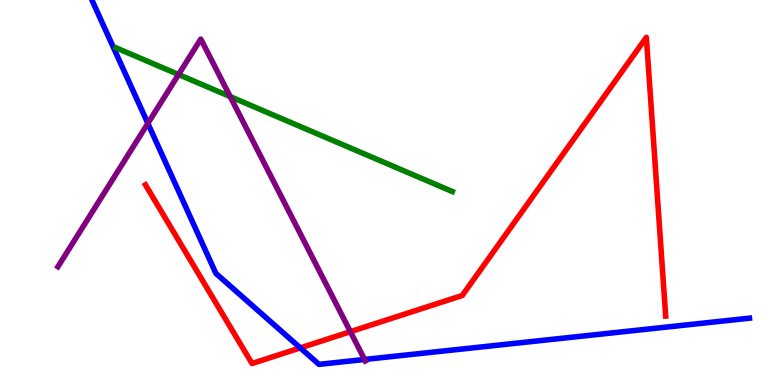[{'lines': ['blue', 'red'], 'intersections': [{'x': 3.87, 'y': 0.964}]}, {'lines': ['green', 'red'], 'intersections': []}, {'lines': ['purple', 'red'], 'intersections': [{'x': 4.52, 'y': 1.38}]}, {'lines': ['blue', 'green'], 'intersections': []}, {'lines': ['blue', 'purple'], 'intersections': [{'x': 1.91, 'y': 6.79}, {'x': 4.7, 'y': 0.663}]}, {'lines': ['green', 'purple'], 'intersections': [{'x': 2.3, 'y': 8.06}, {'x': 2.97, 'y': 7.49}]}]